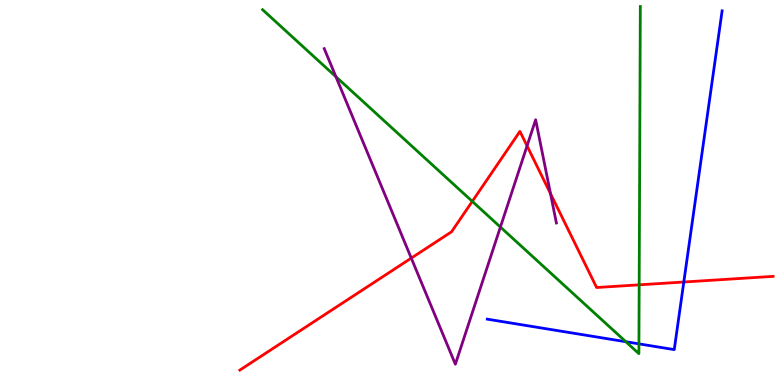[{'lines': ['blue', 'red'], 'intersections': [{'x': 8.82, 'y': 2.68}]}, {'lines': ['green', 'red'], 'intersections': [{'x': 6.09, 'y': 4.77}, {'x': 8.25, 'y': 2.6}]}, {'lines': ['purple', 'red'], 'intersections': [{'x': 5.31, 'y': 3.3}, {'x': 6.8, 'y': 6.21}, {'x': 7.1, 'y': 4.97}]}, {'lines': ['blue', 'green'], 'intersections': [{'x': 8.08, 'y': 1.12}, {'x': 8.24, 'y': 1.07}]}, {'lines': ['blue', 'purple'], 'intersections': []}, {'lines': ['green', 'purple'], 'intersections': [{'x': 4.33, 'y': 8.01}, {'x': 6.46, 'y': 4.1}]}]